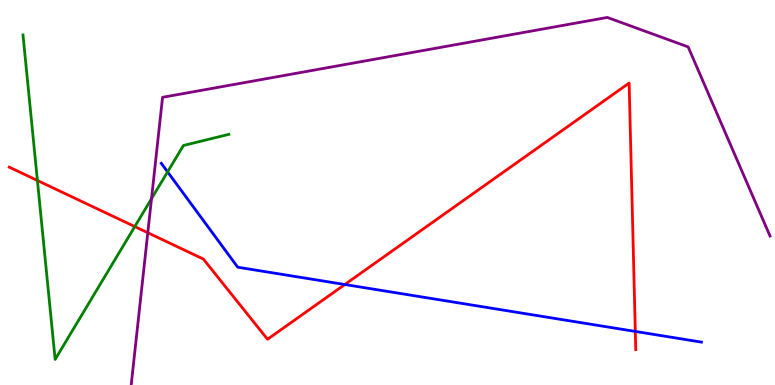[{'lines': ['blue', 'red'], 'intersections': [{'x': 4.45, 'y': 2.61}, {'x': 8.2, 'y': 1.39}]}, {'lines': ['green', 'red'], 'intersections': [{'x': 0.483, 'y': 5.31}, {'x': 1.74, 'y': 4.11}]}, {'lines': ['purple', 'red'], 'intersections': [{'x': 1.91, 'y': 3.95}]}, {'lines': ['blue', 'green'], 'intersections': [{'x': 2.16, 'y': 5.54}]}, {'lines': ['blue', 'purple'], 'intersections': []}, {'lines': ['green', 'purple'], 'intersections': [{'x': 1.95, 'y': 4.84}]}]